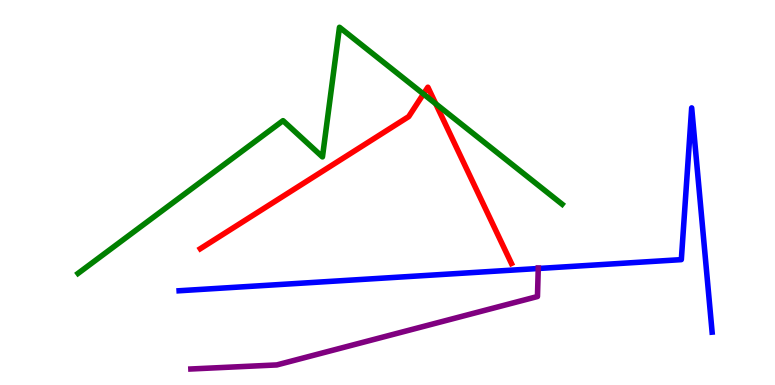[{'lines': ['blue', 'red'], 'intersections': []}, {'lines': ['green', 'red'], 'intersections': [{'x': 5.46, 'y': 7.56}, {'x': 5.62, 'y': 7.3}]}, {'lines': ['purple', 'red'], 'intersections': []}, {'lines': ['blue', 'green'], 'intersections': []}, {'lines': ['blue', 'purple'], 'intersections': [{'x': 6.95, 'y': 3.03}]}, {'lines': ['green', 'purple'], 'intersections': []}]